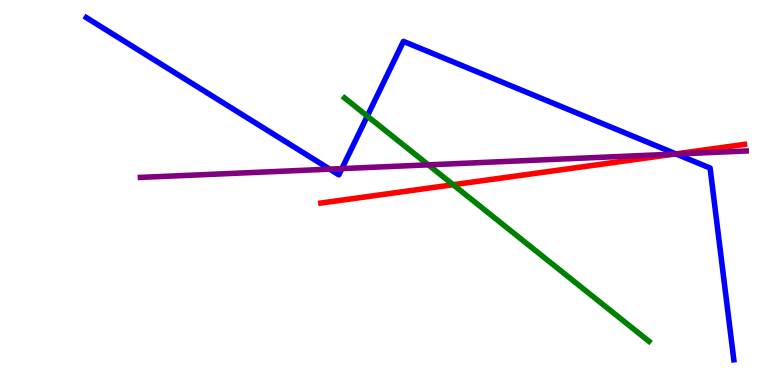[{'lines': ['blue', 'red'], 'intersections': [{'x': 8.72, 'y': 6.0}]}, {'lines': ['green', 'red'], 'intersections': [{'x': 5.85, 'y': 5.2}]}, {'lines': ['purple', 'red'], 'intersections': [{'x': 8.7, 'y': 6.0}]}, {'lines': ['blue', 'green'], 'intersections': [{'x': 4.74, 'y': 6.98}]}, {'lines': ['blue', 'purple'], 'intersections': [{'x': 4.25, 'y': 5.61}, {'x': 4.41, 'y': 5.62}, {'x': 8.73, 'y': 6.0}]}, {'lines': ['green', 'purple'], 'intersections': [{'x': 5.53, 'y': 5.72}]}]